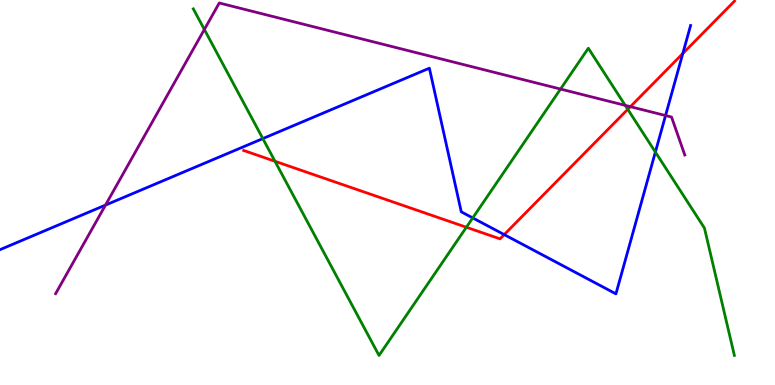[{'lines': ['blue', 'red'], 'intersections': [{'x': 6.51, 'y': 3.91}, {'x': 8.81, 'y': 8.61}]}, {'lines': ['green', 'red'], 'intersections': [{'x': 3.55, 'y': 5.81}, {'x': 6.02, 'y': 4.1}, {'x': 8.1, 'y': 7.16}]}, {'lines': ['purple', 'red'], 'intersections': [{'x': 8.13, 'y': 7.23}]}, {'lines': ['blue', 'green'], 'intersections': [{'x': 3.39, 'y': 6.4}, {'x': 6.1, 'y': 4.34}, {'x': 8.46, 'y': 6.05}]}, {'lines': ['blue', 'purple'], 'intersections': [{'x': 1.36, 'y': 4.67}, {'x': 8.59, 'y': 7.0}]}, {'lines': ['green', 'purple'], 'intersections': [{'x': 2.64, 'y': 9.23}, {'x': 7.23, 'y': 7.69}, {'x': 8.07, 'y': 7.26}]}]